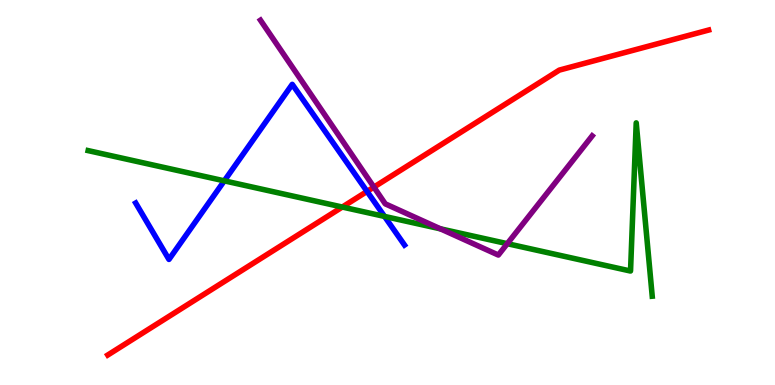[{'lines': ['blue', 'red'], 'intersections': [{'x': 4.74, 'y': 5.03}]}, {'lines': ['green', 'red'], 'intersections': [{'x': 4.42, 'y': 4.62}]}, {'lines': ['purple', 'red'], 'intersections': [{'x': 4.82, 'y': 5.14}]}, {'lines': ['blue', 'green'], 'intersections': [{'x': 2.89, 'y': 5.3}, {'x': 4.96, 'y': 4.38}]}, {'lines': ['blue', 'purple'], 'intersections': []}, {'lines': ['green', 'purple'], 'intersections': [{'x': 5.68, 'y': 4.06}, {'x': 6.55, 'y': 3.67}]}]